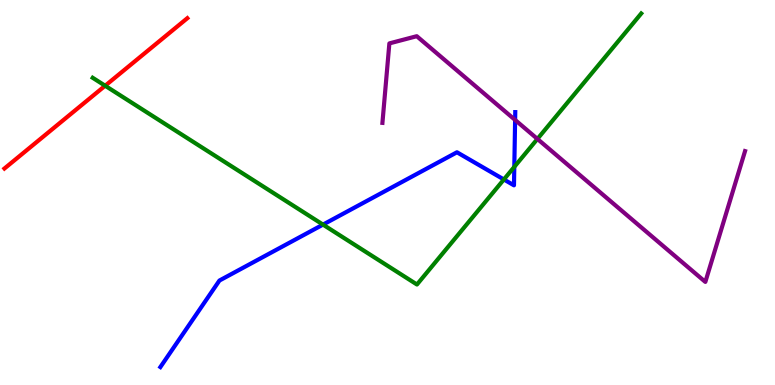[{'lines': ['blue', 'red'], 'intersections': []}, {'lines': ['green', 'red'], 'intersections': [{'x': 1.36, 'y': 7.77}]}, {'lines': ['purple', 'red'], 'intersections': []}, {'lines': ['blue', 'green'], 'intersections': [{'x': 4.17, 'y': 4.17}, {'x': 6.5, 'y': 5.34}, {'x': 6.64, 'y': 5.67}]}, {'lines': ['blue', 'purple'], 'intersections': [{'x': 6.65, 'y': 6.88}]}, {'lines': ['green', 'purple'], 'intersections': [{'x': 6.93, 'y': 6.39}]}]